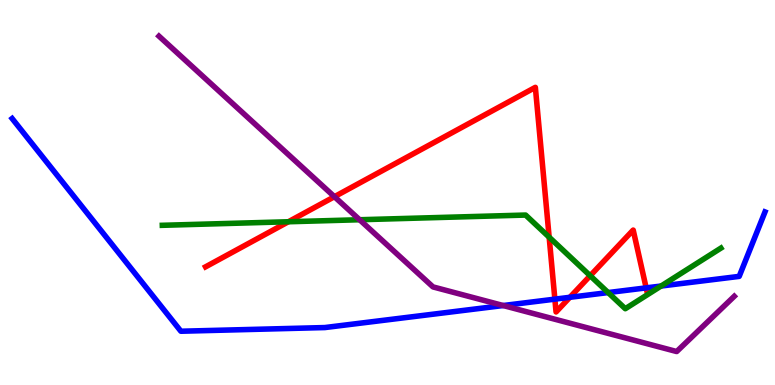[{'lines': ['blue', 'red'], 'intersections': [{'x': 7.16, 'y': 2.23}, {'x': 7.35, 'y': 2.28}, {'x': 8.34, 'y': 2.52}]}, {'lines': ['green', 'red'], 'intersections': [{'x': 3.72, 'y': 4.24}, {'x': 7.09, 'y': 3.84}, {'x': 7.62, 'y': 2.84}]}, {'lines': ['purple', 'red'], 'intersections': [{'x': 4.32, 'y': 4.89}]}, {'lines': ['blue', 'green'], 'intersections': [{'x': 7.85, 'y': 2.4}, {'x': 8.53, 'y': 2.57}]}, {'lines': ['blue', 'purple'], 'intersections': [{'x': 6.49, 'y': 2.06}]}, {'lines': ['green', 'purple'], 'intersections': [{'x': 4.64, 'y': 4.29}]}]